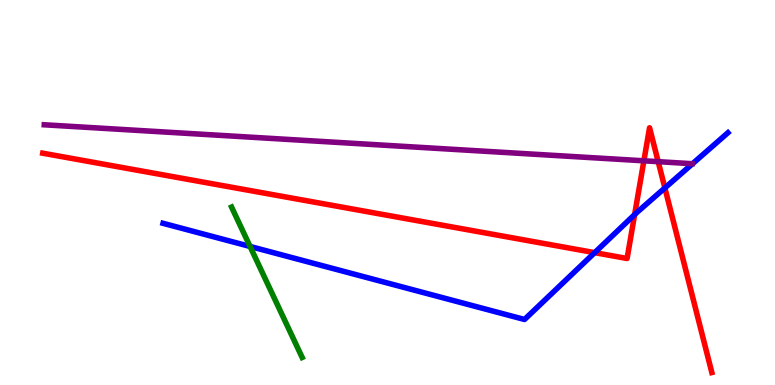[{'lines': ['blue', 'red'], 'intersections': [{'x': 7.67, 'y': 3.44}, {'x': 8.19, 'y': 4.43}, {'x': 8.58, 'y': 5.12}]}, {'lines': ['green', 'red'], 'intersections': []}, {'lines': ['purple', 'red'], 'intersections': [{'x': 8.31, 'y': 5.82}, {'x': 8.49, 'y': 5.8}]}, {'lines': ['blue', 'green'], 'intersections': [{'x': 3.23, 'y': 3.6}]}, {'lines': ['blue', 'purple'], 'intersections': []}, {'lines': ['green', 'purple'], 'intersections': []}]